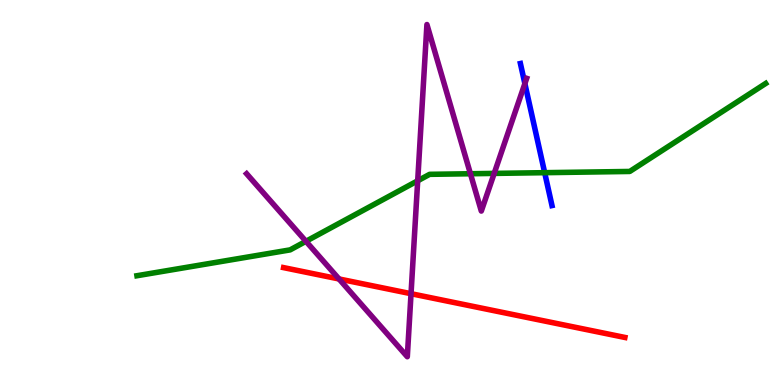[{'lines': ['blue', 'red'], 'intersections': []}, {'lines': ['green', 'red'], 'intersections': []}, {'lines': ['purple', 'red'], 'intersections': [{'x': 4.37, 'y': 2.75}, {'x': 5.3, 'y': 2.37}]}, {'lines': ['blue', 'green'], 'intersections': [{'x': 7.03, 'y': 5.51}]}, {'lines': ['blue', 'purple'], 'intersections': [{'x': 6.77, 'y': 7.83}]}, {'lines': ['green', 'purple'], 'intersections': [{'x': 3.95, 'y': 3.73}, {'x': 5.39, 'y': 5.3}, {'x': 6.07, 'y': 5.49}, {'x': 6.38, 'y': 5.5}]}]